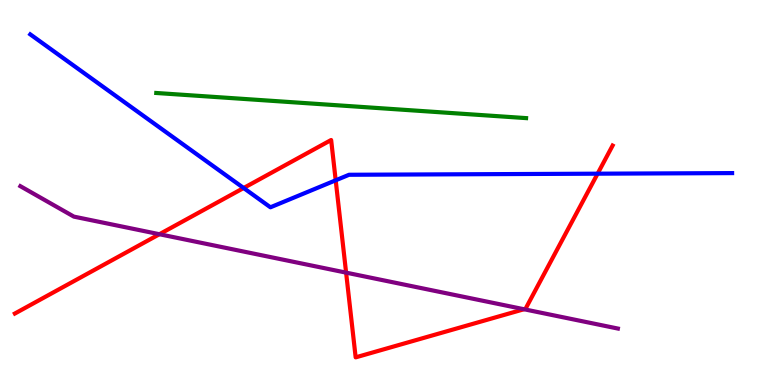[{'lines': ['blue', 'red'], 'intersections': [{'x': 3.14, 'y': 5.12}, {'x': 4.33, 'y': 5.32}, {'x': 7.71, 'y': 5.49}]}, {'lines': ['green', 'red'], 'intersections': []}, {'lines': ['purple', 'red'], 'intersections': [{'x': 2.06, 'y': 3.92}, {'x': 4.47, 'y': 2.92}, {'x': 6.76, 'y': 1.97}]}, {'lines': ['blue', 'green'], 'intersections': []}, {'lines': ['blue', 'purple'], 'intersections': []}, {'lines': ['green', 'purple'], 'intersections': []}]